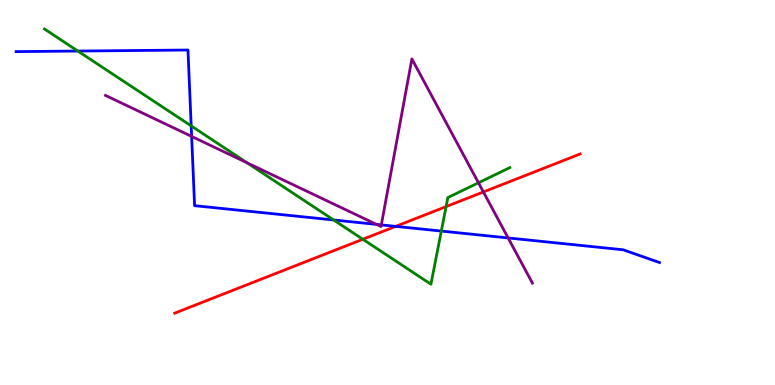[{'lines': ['blue', 'red'], 'intersections': [{'x': 5.11, 'y': 4.12}]}, {'lines': ['green', 'red'], 'intersections': [{'x': 4.68, 'y': 3.79}, {'x': 5.76, 'y': 4.63}]}, {'lines': ['purple', 'red'], 'intersections': [{'x': 6.24, 'y': 5.01}]}, {'lines': ['blue', 'green'], 'intersections': [{'x': 1.0, 'y': 8.67}, {'x': 2.47, 'y': 6.73}, {'x': 4.31, 'y': 4.29}, {'x': 5.69, 'y': 4.0}]}, {'lines': ['blue', 'purple'], 'intersections': [{'x': 2.47, 'y': 6.46}, {'x': 4.86, 'y': 4.17}, {'x': 4.92, 'y': 4.16}, {'x': 6.56, 'y': 3.82}]}, {'lines': ['green', 'purple'], 'intersections': [{'x': 3.19, 'y': 5.77}, {'x': 6.17, 'y': 5.25}]}]